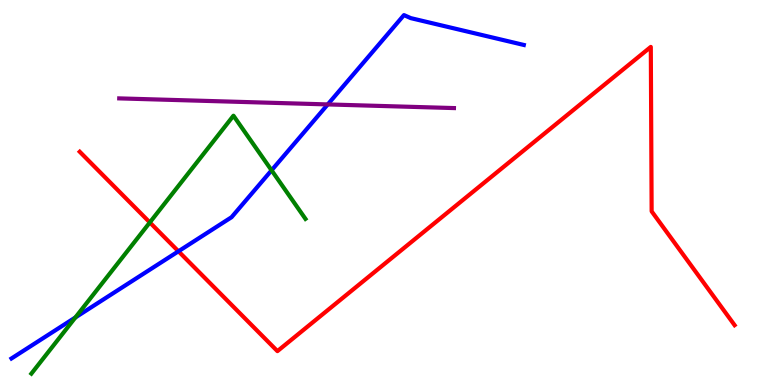[{'lines': ['blue', 'red'], 'intersections': [{'x': 2.3, 'y': 3.47}]}, {'lines': ['green', 'red'], 'intersections': [{'x': 1.93, 'y': 4.22}]}, {'lines': ['purple', 'red'], 'intersections': []}, {'lines': ['blue', 'green'], 'intersections': [{'x': 0.973, 'y': 1.75}, {'x': 3.5, 'y': 5.58}]}, {'lines': ['blue', 'purple'], 'intersections': [{'x': 4.23, 'y': 7.29}]}, {'lines': ['green', 'purple'], 'intersections': []}]